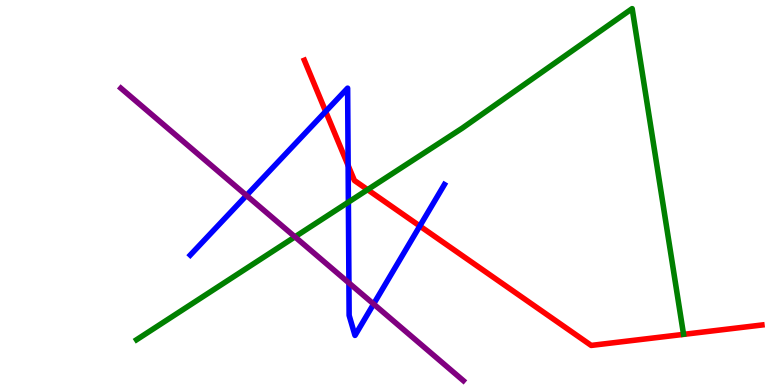[{'lines': ['blue', 'red'], 'intersections': [{'x': 4.2, 'y': 7.11}, {'x': 4.49, 'y': 5.7}, {'x': 5.42, 'y': 4.13}]}, {'lines': ['green', 'red'], 'intersections': [{'x': 4.74, 'y': 5.07}]}, {'lines': ['purple', 'red'], 'intersections': []}, {'lines': ['blue', 'green'], 'intersections': [{'x': 4.5, 'y': 4.75}]}, {'lines': ['blue', 'purple'], 'intersections': [{'x': 3.18, 'y': 4.92}, {'x': 4.5, 'y': 2.65}, {'x': 4.82, 'y': 2.1}]}, {'lines': ['green', 'purple'], 'intersections': [{'x': 3.81, 'y': 3.85}]}]